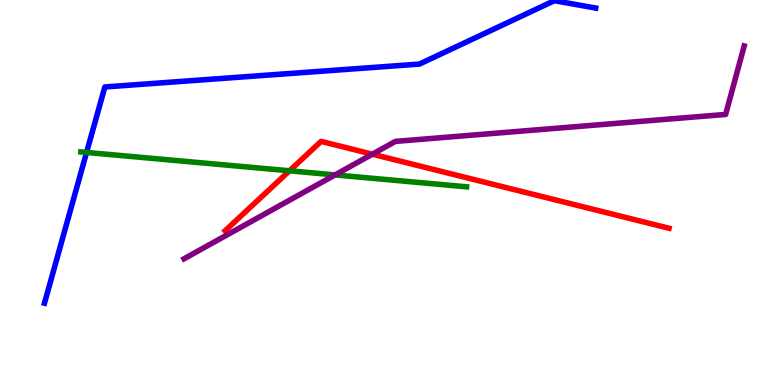[{'lines': ['blue', 'red'], 'intersections': []}, {'lines': ['green', 'red'], 'intersections': [{'x': 3.74, 'y': 5.56}]}, {'lines': ['purple', 'red'], 'intersections': [{'x': 4.8, 'y': 6.0}]}, {'lines': ['blue', 'green'], 'intersections': [{'x': 1.12, 'y': 6.04}]}, {'lines': ['blue', 'purple'], 'intersections': []}, {'lines': ['green', 'purple'], 'intersections': [{'x': 4.32, 'y': 5.46}]}]